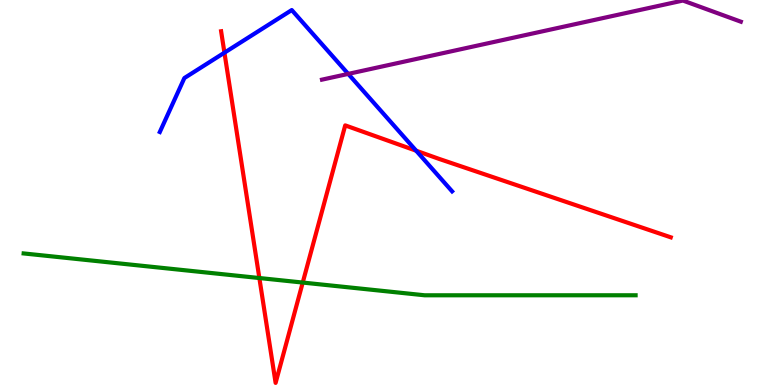[{'lines': ['blue', 'red'], 'intersections': [{'x': 2.9, 'y': 8.63}, {'x': 5.37, 'y': 6.09}]}, {'lines': ['green', 'red'], 'intersections': [{'x': 3.35, 'y': 2.78}, {'x': 3.91, 'y': 2.66}]}, {'lines': ['purple', 'red'], 'intersections': []}, {'lines': ['blue', 'green'], 'intersections': []}, {'lines': ['blue', 'purple'], 'intersections': [{'x': 4.49, 'y': 8.08}]}, {'lines': ['green', 'purple'], 'intersections': []}]